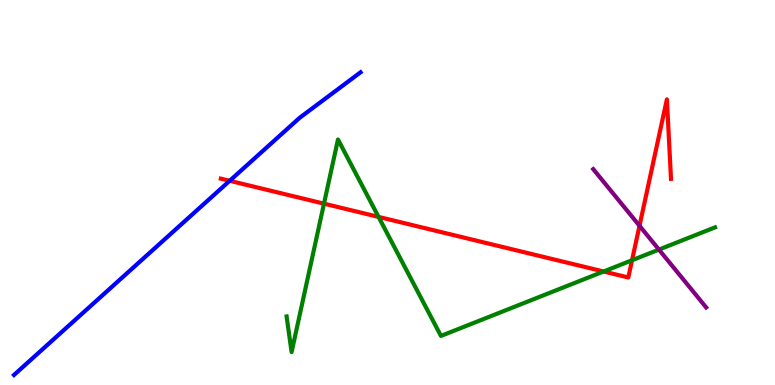[{'lines': ['blue', 'red'], 'intersections': [{'x': 2.96, 'y': 5.3}]}, {'lines': ['green', 'red'], 'intersections': [{'x': 4.18, 'y': 4.71}, {'x': 4.88, 'y': 4.37}, {'x': 7.79, 'y': 2.95}, {'x': 8.16, 'y': 3.24}]}, {'lines': ['purple', 'red'], 'intersections': [{'x': 8.25, 'y': 4.14}]}, {'lines': ['blue', 'green'], 'intersections': []}, {'lines': ['blue', 'purple'], 'intersections': []}, {'lines': ['green', 'purple'], 'intersections': [{'x': 8.5, 'y': 3.52}]}]